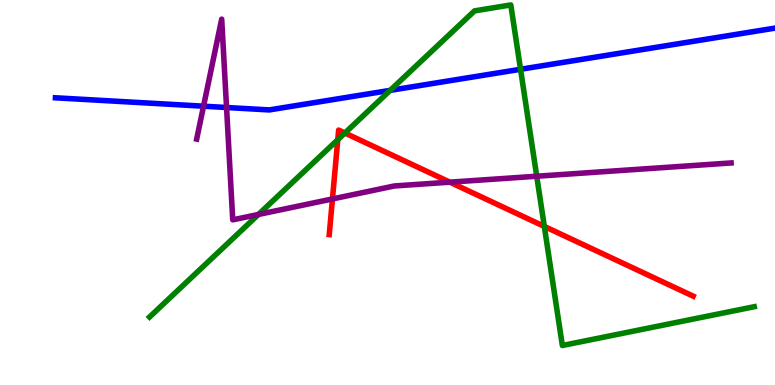[{'lines': ['blue', 'red'], 'intersections': []}, {'lines': ['green', 'red'], 'intersections': [{'x': 4.36, 'y': 6.37}, {'x': 4.45, 'y': 6.55}, {'x': 7.02, 'y': 4.12}]}, {'lines': ['purple', 'red'], 'intersections': [{'x': 4.29, 'y': 4.83}, {'x': 5.8, 'y': 5.27}]}, {'lines': ['blue', 'green'], 'intersections': [{'x': 5.03, 'y': 7.65}, {'x': 6.72, 'y': 8.2}]}, {'lines': ['blue', 'purple'], 'intersections': [{'x': 2.63, 'y': 7.24}, {'x': 2.92, 'y': 7.21}]}, {'lines': ['green', 'purple'], 'intersections': [{'x': 3.33, 'y': 4.43}, {'x': 6.93, 'y': 5.42}]}]